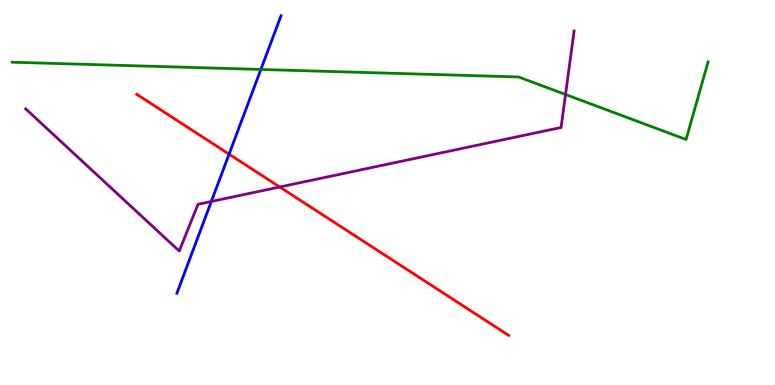[{'lines': ['blue', 'red'], 'intersections': [{'x': 2.96, 'y': 6.0}]}, {'lines': ['green', 'red'], 'intersections': []}, {'lines': ['purple', 'red'], 'intersections': [{'x': 3.61, 'y': 5.14}]}, {'lines': ['blue', 'green'], 'intersections': [{'x': 3.37, 'y': 8.2}]}, {'lines': ['blue', 'purple'], 'intersections': [{'x': 2.73, 'y': 4.77}]}, {'lines': ['green', 'purple'], 'intersections': [{'x': 7.3, 'y': 7.55}]}]